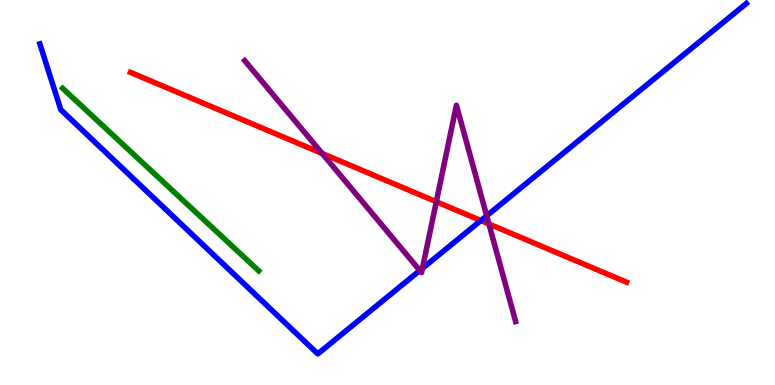[{'lines': ['blue', 'red'], 'intersections': [{'x': 6.2, 'y': 4.27}]}, {'lines': ['green', 'red'], 'intersections': []}, {'lines': ['purple', 'red'], 'intersections': [{'x': 4.16, 'y': 6.01}, {'x': 5.63, 'y': 4.76}, {'x': 6.31, 'y': 4.18}]}, {'lines': ['blue', 'green'], 'intersections': []}, {'lines': ['blue', 'purple'], 'intersections': [{'x': 5.42, 'y': 2.97}, {'x': 5.45, 'y': 3.03}, {'x': 6.28, 'y': 4.39}]}, {'lines': ['green', 'purple'], 'intersections': []}]